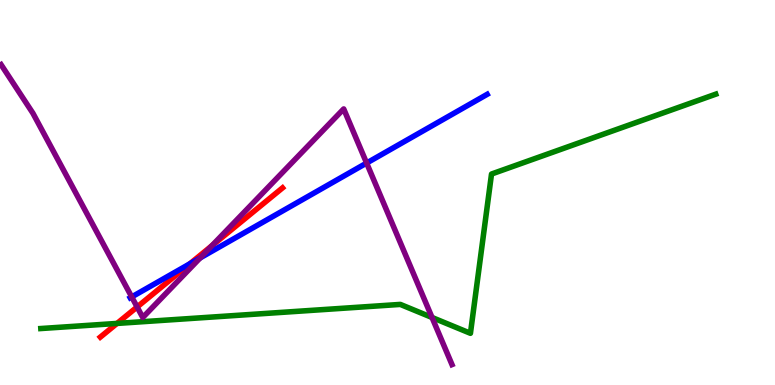[{'lines': ['blue', 'red'], 'intersections': [{'x': 2.45, 'y': 3.15}]}, {'lines': ['green', 'red'], 'intersections': [{'x': 1.51, 'y': 1.6}]}, {'lines': ['purple', 'red'], 'intersections': [{'x': 1.77, 'y': 2.03}, {'x': 2.73, 'y': 3.62}]}, {'lines': ['blue', 'green'], 'intersections': []}, {'lines': ['blue', 'purple'], 'intersections': [{'x': 1.7, 'y': 2.29}, {'x': 2.58, 'y': 3.3}, {'x': 4.73, 'y': 5.77}]}, {'lines': ['green', 'purple'], 'intersections': [{'x': 5.57, 'y': 1.75}]}]